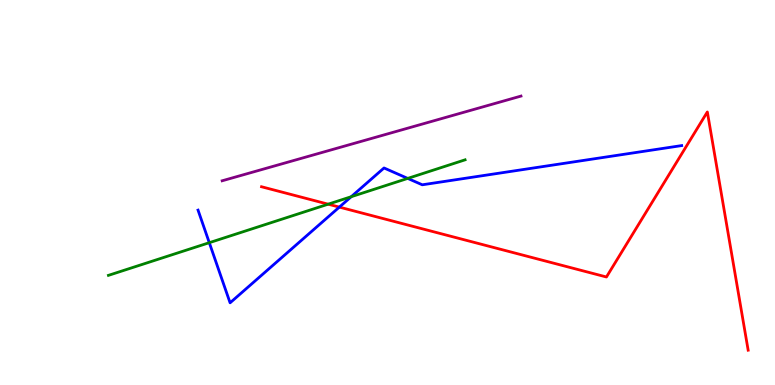[{'lines': ['blue', 'red'], 'intersections': [{'x': 4.38, 'y': 4.62}]}, {'lines': ['green', 'red'], 'intersections': [{'x': 4.23, 'y': 4.7}]}, {'lines': ['purple', 'red'], 'intersections': []}, {'lines': ['blue', 'green'], 'intersections': [{'x': 2.7, 'y': 3.7}, {'x': 4.53, 'y': 4.89}, {'x': 5.26, 'y': 5.37}]}, {'lines': ['blue', 'purple'], 'intersections': []}, {'lines': ['green', 'purple'], 'intersections': []}]